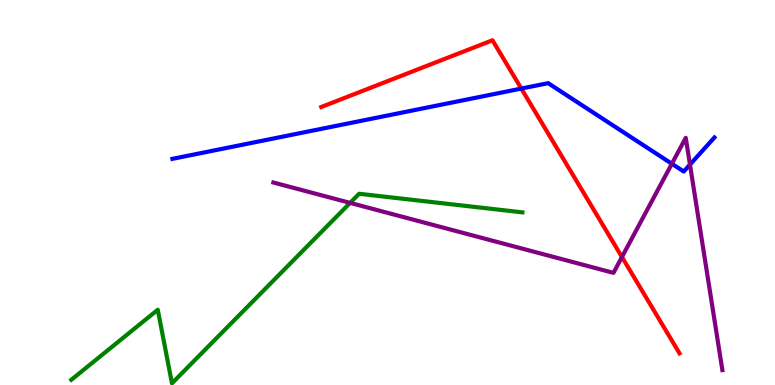[{'lines': ['blue', 'red'], 'intersections': [{'x': 6.73, 'y': 7.7}]}, {'lines': ['green', 'red'], 'intersections': []}, {'lines': ['purple', 'red'], 'intersections': [{'x': 8.03, 'y': 3.32}]}, {'lines': ['blue', 'green'], 'intersections': []}, {'lines': ['blue', 'purple'], 'intersections': [{'x': 8.67, 'y': 5.75}, {'x': 8.9, 'y': 5.72}]}, {'lines': ['green', 'purple'], 'intersections': [{'x': 4.52, 'y': 4.73}]}]